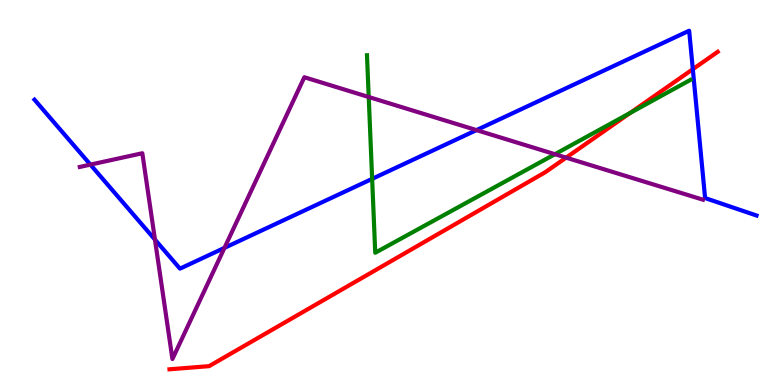[{'lines': ['blue', 'red'], 'intersections': [{'x': 8.94, 'y': 8.2}]}, {'lines': ['green', 'red'], 'intersections': [{'x': 8.13, 'y': 7.07}]}, {'lines': ['purple', 'red'], 'intersections': [{'x': 7.3, 'y': 5.91}]}, {'lines': ['blue', 'green'], 'intersections': [{'x': 4.8, 'y': 5.35}]}, {'lines': ['blue', 'purple'], 'intersections': [{'x': 1.17, 'y': 5.72}, {'x': 2.0, 'y': 3.78}, {'x': 2.9, 'y': 3.56}, {'x': 6.15, 'y': 6.62}]}, {'lines': ['green', 'purple'], 'intersections': [{'x': 4.76, 'y': 7.48}, {'x': 7.16, 'y': 5.99}]}]